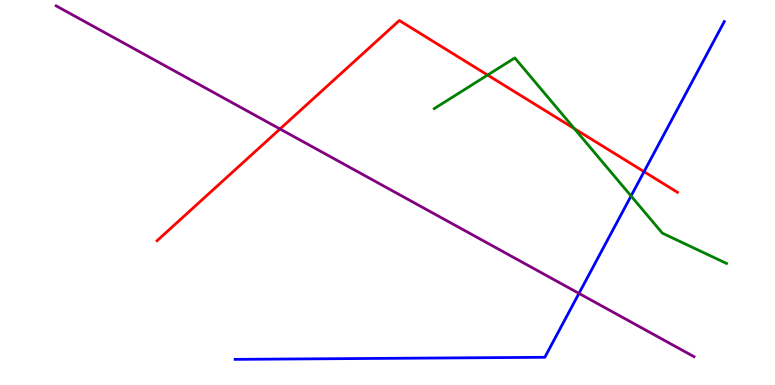[{'lines': ['blue', 'red'], 'intersections': [{'x': 8.31, 'y': 5.54}]}, {'lines': ['green', 'red'], 'intersections': [{'x': 6.29, 'y': 8.05}, {'x': 7.41, 'y': 6.66}]}, {'lines': ['purple', 'red'], 'intersections': [{'x': 3.61, 'y': 6.65}]}, {'lines': ['blue', 'green'], 'intersections': [{'x': 8.14, 'y': 4.91}]}, {'lines': ['blue', 'purple'], 'intersections': [{'x': 7.47, 'y': 2.38}]}, {'lines': ['green', 'purple'], 'intersections': []}]